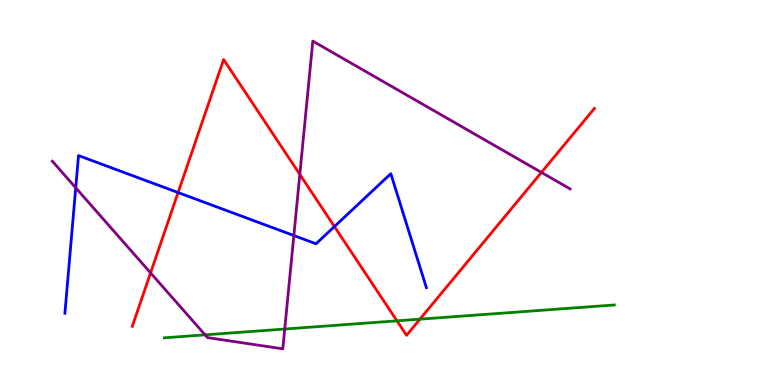[{'lines': ['blue', 'red'], 'intersections': [{'x': 2.3, 'y': 5.0}, {'x': 4.32, 'y': 4.12}]}, {'lines': ['green', 'red'], 'intersections': [{'x': 5.12, 'y': 1.67}, {'x': 5.42, 'y': 1.71}]}, {'lines': ['purple', 'red'], 'intersections': [{'x': 1.94, 'y': 2.91}, {'x': 3.87, 'y': 5.47}, {'x': 6.99, 'y': 5.52}]}, {'lines': ['blue', 'green'], 'intersections': []}, {'lines': ['blue', 'purple'], 'intersections': [{'x': 0.977, 'y': 5.12}, {'x': 3.79, 'y': 3.88}]}, {'lines': ['green', 'purple'], 'intersections': [{'x': 2.65, 'y': 1.3}, {'x': 3.67, 'y': 1.45}]}]